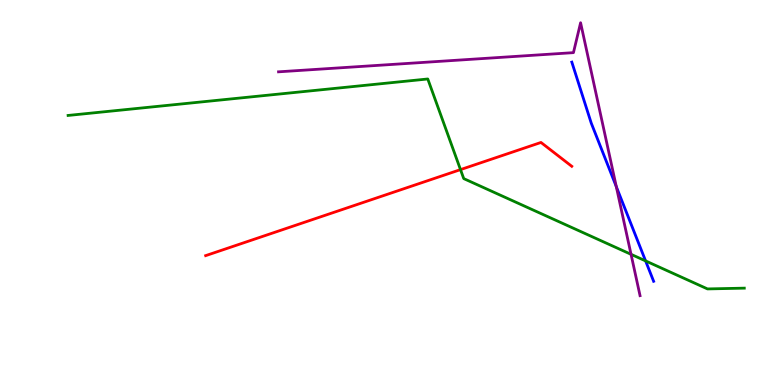[{'lines': ['blue', 'red'], 'intersections': []}, {'lines': ['green', 'red'], 'intersections': [{'x': 5.94, 'y': 5.59}]}, {'lines': ['purple', 'red'], 'intersections': []}, {'lines': ['blue', 'green'], 'intersections': [{'x': 8.33, 'y': 3.22}]}, {'lines': ['blue', 'purple'], 'intersections': [{'x': 7.95, 'y': 5.15}]}, {'lines': ['green', 'purple'], 'intersections': [{'x': 8.14, 'y': 3.39}]}]